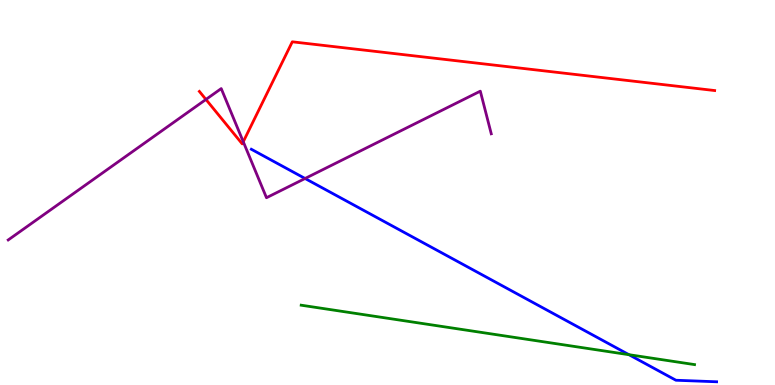[{'lines': ['blue', 'red'], 'intersections': []}, {'lines': ['green', 'red'], 'intersections': []}, {'lines': ['purple', 'red'], 'intersections': [{'x': 2.66, 'y': 7.42}, {'x': 3.14, 'y': 6.32}]}, {'lines': ['blue', 'green'], 'intersections': [{'x': 8.12, 'y': 0.787}]}, {'lines': ['blue', 'purple'], 'intersections': [{'x': 3.94, 'y': 5.36}]}, {'lines': ['green', 'purple'], 'intersections': []}]